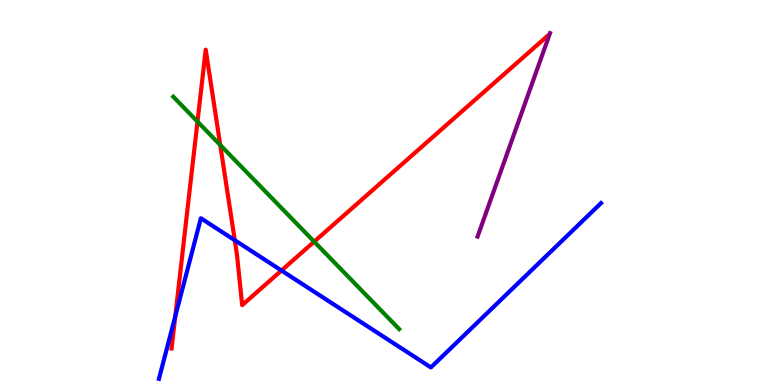[{'lines': ['blue', 'red'], 'intersections': [{'x': 2.26, 'y': 1.78}, {'x': 3.03, 'y': 3.76}, {'x': 3.63, 'y': 2.97}]}, {'lines': ['green', 'red'], 'intersections': [{'x': 2.55, 'y': 6.84}, {'x': 2.84, 'y': 6.23}, {'x': 4.05, 'y': 3.72}]}, {'lines': ['purple', 'red'], 'intersections': []}, {'lines': ['blue', 'green'], 'intersections': []}, {'lines': ['blue', 'purple'], 'intersections': []}, {'lines': ['green', 'purple'], 'intersections': []}]